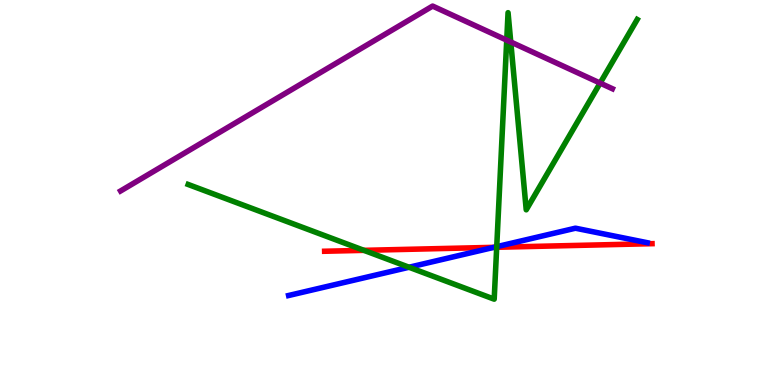[{'lines': ['blue', 'red'], 'intersections': [{'x': 6.37, 'y': 3.58}]}, {'lines': ['green', 'red'], 'intersections': [{'x': 4.7, 'y': 3.5}, {'x': 6.41, 'y': 3.58}]}, {'lines': ['purple', 'red'], 'intersections': []}, {'lines': ['blue', 'green'], 'intersections': [{'x': 5.28, 'y': 3.06}, {'x': 6.41, 'y': 3.59}]}, {'lines': ['blue', 'purple'], 'intersections': []}, {'lines': ['green', 'purple'], 'intersections': [{'x': 6.54, 'y': 8.96}, {'x': 6.59, 'y': 8.91}, {'x': 7.74, 'y': 7.84}]}]